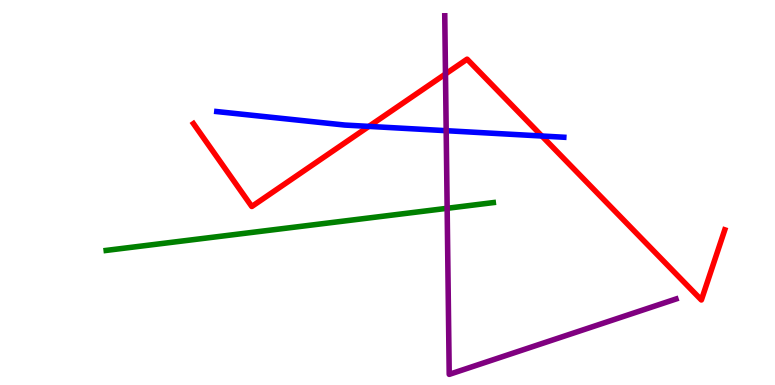[{'lines': ['blue', 'red'], 'intersections': [{'x': 4.76, 'y': 6.72}, {'x': 6.99, 'y': 6.47}]}, {'lines': ['green', 'red'], 'intersections': []}, {'lines': ['purple', 'red'], 'intersections': [{'x': 5.75, 'y': 8.08}]}, {'lines': ['blue', 'green'], 'intersections': []}, {'lines': ['blue', 'purple'], 'intersections': [{'x': 5.76, 'y': 6.61}]}, {'lines': ['green', 'purple'], 'intersections': [{'x': 5.77, 'y': 4.59}]}]